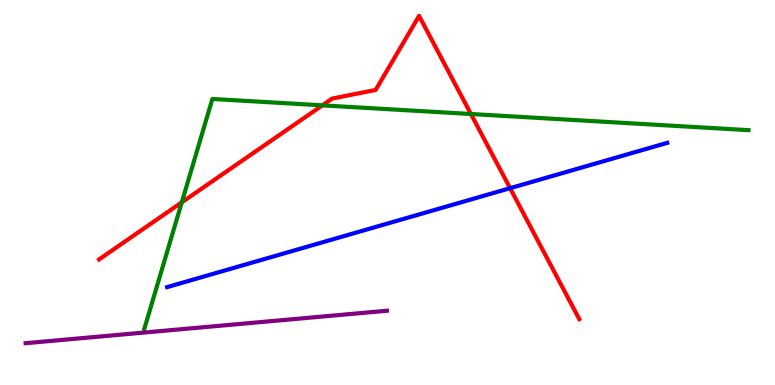[{'lines': ['blue', 'red'], 'intersections': [{'x': 6.58, 'y': 5.11}]}, {'lines': ['green', 'red'], 'intersections': [{'x': 2.35, 'y': 4.74}, {'x': 4.16, 'y': 7.26}, {'x': 6.08, 'y': 7.04}]}, {'lines': ['purple', 'red'], 'intersections': []}, {'lines': ['blue', 'green'], 'intersections': []}, {'lines': ['blue', 'purple'], 'intersections': []}, {'lines': ['green', 'purple'], 'intersections': []}]